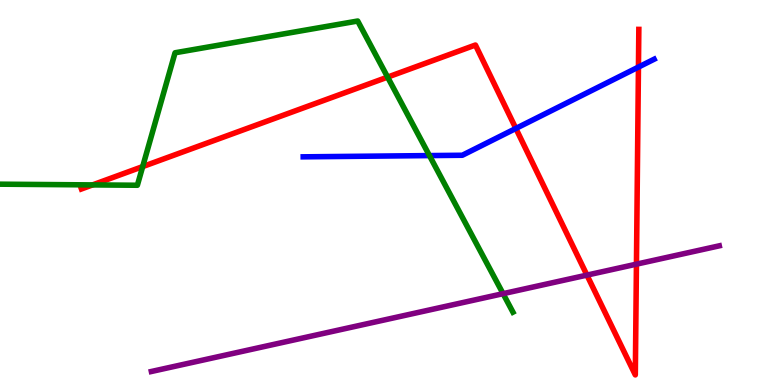[{'lines': ['blue', 'red'], 'intersections': [{'x': 6.66, 'y': 6.66}, {'x': 8.24, 'y': 8.26}]}, {'lines': ['green', 'red'], 'intersections': [{'x': 1.19, 'y': 5.2}, {'x': 1.84, 'y': 5.67}, {'x': 5.0, 'y': 8.0}]}, {'lines': ['purple', 'red'], 'intersections': [{'x': 7.57, 'y': 2.85}, {'x': 8.21, 'y': 3.14}]}, {'lines': ['blue', 'green'], 'intersections': [{'x': 5.54, 'y': 5.96}]}, {'lines': ['blue', 'purple'], 'intersections': []}, {'lines': ['green', 'purple'], 'intersections': [{'x': 6.49, 'y': 2.37}]}]